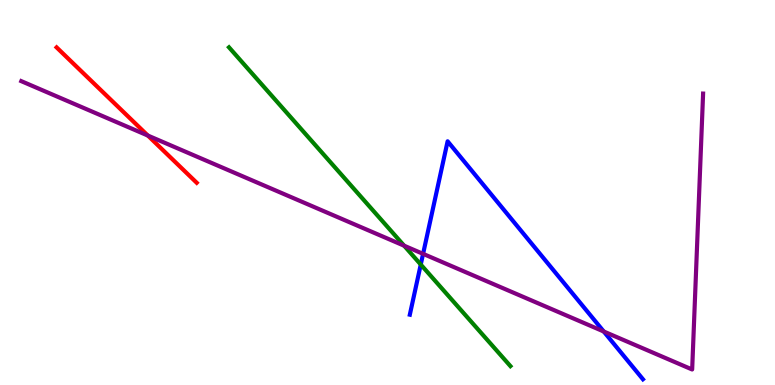[{'lines': ['blue', 'red'], 'intersections': []}, {'lines': ['green', 'red'], 'intersections': []}, {'lines': ['purple', 'red'], 'intersections': [{'x': 1.91, 'y': 6.48}]}, {'lines': ['blue', 'green'], 'intersections': [{'x': 5.43, 'y': 3.13}]}, {'lines': ['blue', 'purple'], 'intersections': [{'x': 5.46, 'y': 3.41}, {'x': 7.79, 'y': 1.39}]}, {'lines': ['green', 'purple'], 'intersections': [{'x': 5.21, 'y': 3.62}]}]